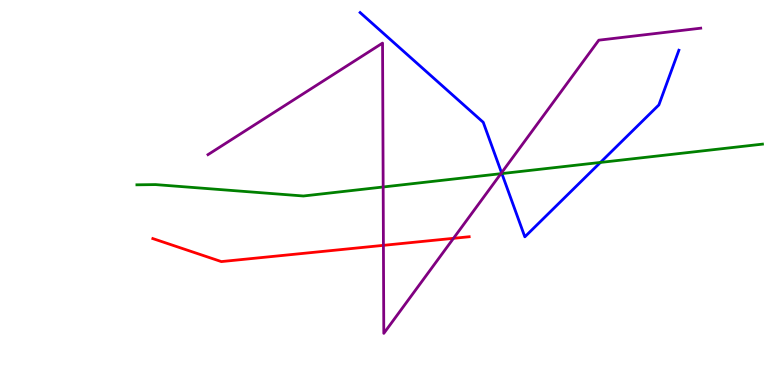[{'lines': ['blue', 'red'], 'intersections': []}, {'lines': ['green', 'red'], 'intersections': []}, {'lines': ['purple', 'red'], 'intersections': [{'x': 4.95, 'y': 3.63}, {'x': 5.85, 'y': 3.81}]}, {'lines': ['blue', 'green'], 'intersections': [{'x': 6.48, 'y': 5.49}, {'x': 7.75, 'y': 5.78}]}, {'lines': ['blue', 'purple'], 'intersections': [{'x': 6.47, 'y': 5.51}]}, {'lines': ['green', 'purple'], 'intersections': [{'x': 4.94, 'y': 5.14}, {'x': 6.46, 'y': 5.49}]}]